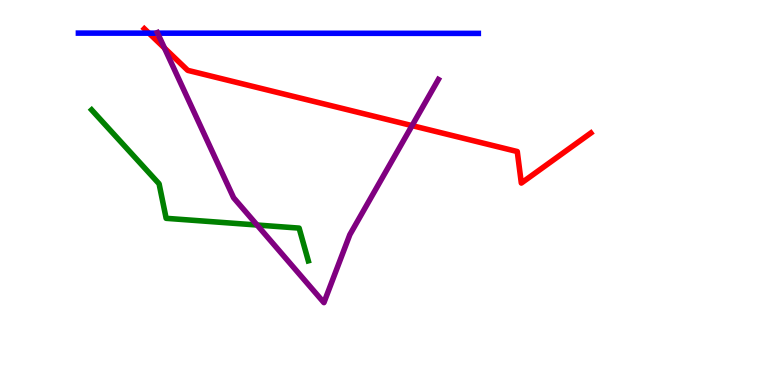[{'lines': ['blue', 'red'], 'intersections': [{'x': 1.92, 'y': 9.14}]}, {'lines': ['green', 'red'], 'intersections': []}, {'lines': ['purple', 'red'], 'intersections': [{'x': 2.12, 'y': 8.75}, {'x': 5.32, 'y': 6.74}]}, {'lines': ['blue', 'green'], 'intersections': []}, {'lines': ['blue', 'purple'], 'intersections': [{'x': 2.03, 'y': 9.14}]}, {'lines': ['green', 'purple'], 'intersections': [{'x': 3.32, 'y': 4.16}]}]